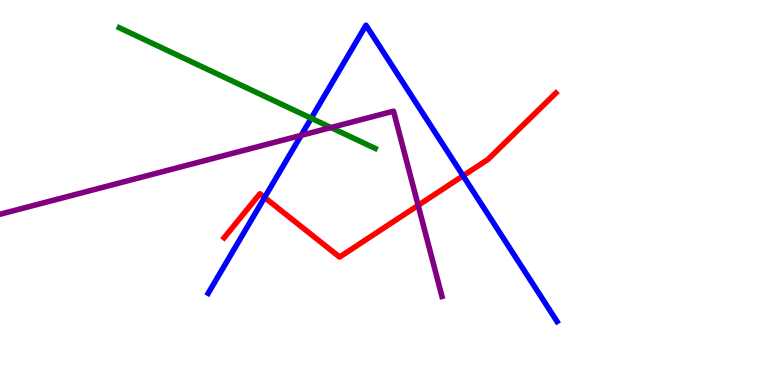[{'lines': ['blue', 'red'], 'intersections': [{'x': 3.41, 'y': 4.87}, {'x': 5.98, 'y': 5.43}]}, {'lines': ['green', 'red'], 'intersections': []}, {'lines': ['purple', 'red'], 'intersections': [{'x': 5.4, 'y': 4.67}]}, {'lines': ['blue', 'green'], 'intersections': [{'x': 4.02, 'y': 6.93}]}, {'lines': ['blue', 'purple'], 'intersections': [{'x': 3.89, 'y': 6.48}]}, {'lines': ['green', 'purple'], 'intersections': [{'x': 4.27, 'y': 6.69}]}]